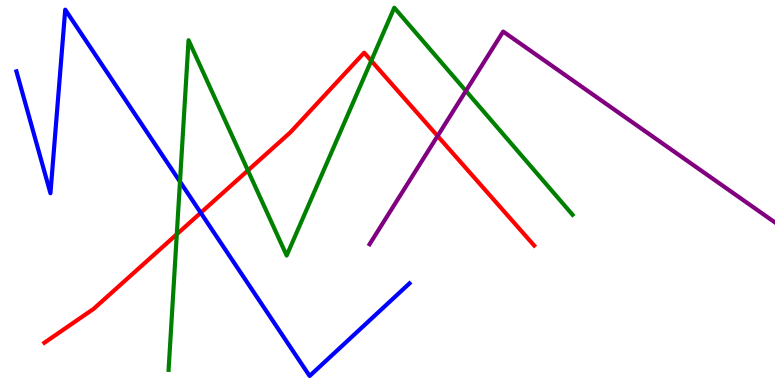[{'lines': ['blue', 'red'], 'intersections': [{'x': 2.59, 'y': 4.47}]}, {'lines': ['green', 'red'], 'intersections': [{'x': 2.28, 'y': 3.92}, {'x': 3.2, 'y': 5.57}, {'x': 4.79, 'y': 8.42}]}, {'lines': ['purple', 'red'], 'intersections': [{'x': 5.65, 'y': 6.47}]}, {'lines': ['blue', 'green'], 'intersections': [{'x': 2.32, 'y': 5.28}]}, {'lines': ['blue', 'purple'], 'intersections': []}, {'lines': ['green', 'purple'], 'intersections': [{'x': 6.01, 'y': 7.64}]}]